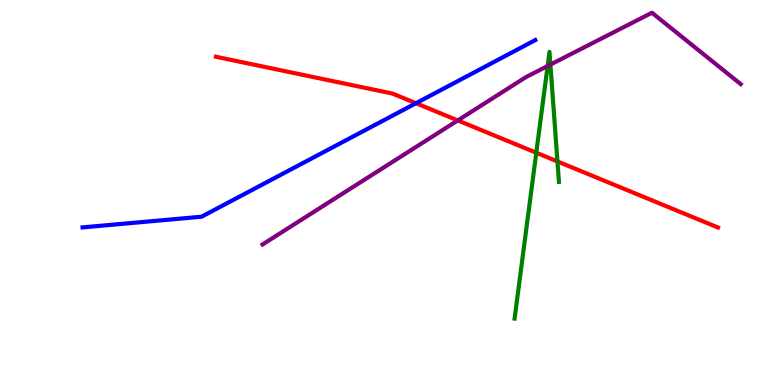[{'lines': ['blue', 'red'], 'intersections': [{'x': 5.37, 'y': 7.32}]}, {'lines': ['green', 'red'], 'intersections': [{'x': 6.92, 'y': 6.03}, {'x': 7.19, 'y': 5.81}]}, {'lines': ['purple', 'red'], 'intersections': [{'x': 5.91, 'y': 6.87}]}, {'lines': ['blue', 'green'], 'intersections': []}, {'lines': ['blue', 'purple'], 'intersections': []}, {'lines': ['green', 'purple'], 'intersections': [{'x': 7.07, 'y': 8.29}, {'x': 7.1, 'y': 8.32}]}]